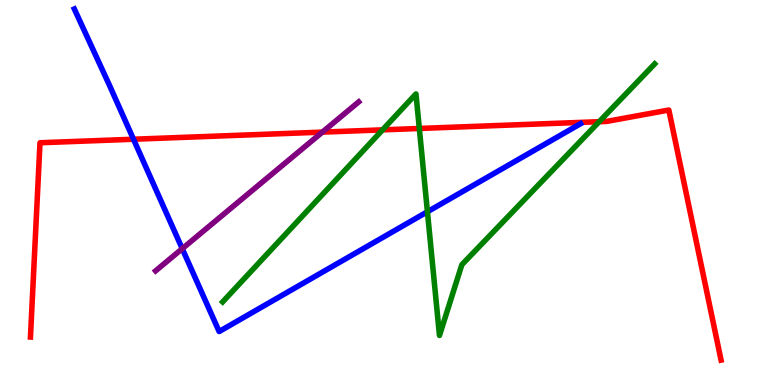[{'lines': ['blue', 'red'], 'intersections': [{'x': 1.72, 'y': 6.38}]}, {'lines': ['green', 'red'], 'intersections': [{'x': 4.94, 'y': 6.63}, {'x': 5.41, 'y': 6.66}, {'x': 7.73, 'y': 6.84}]}, {'lines': ['purple', 'red'], 'intersections': [{'x': 4.16, 'y': 6.57}]}, {'lines': ['blue', 'green'], 'intersections': [{'x': 5.52, 'y': 4.5}]}, {'lines': ['blue', 'purple'], 'intersections': [{'x': 2.35, 'y': 3.54}]}, {'lines': ['green', 'purple'], 'intersections': []}]